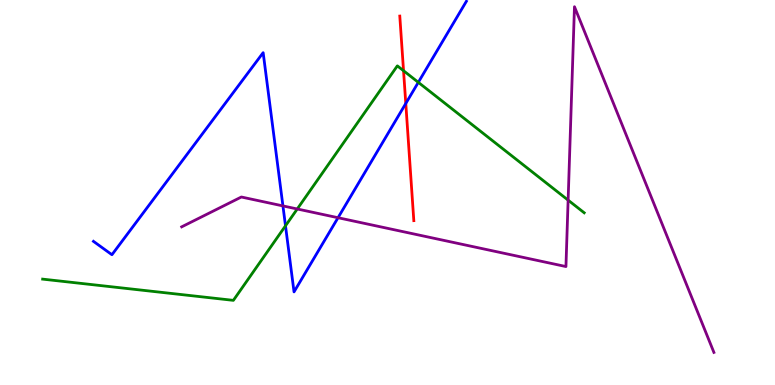[{'lines': ['blue', 'red'], 'intersections': [{'x': 5.24, 'y': 7.31}]}, {'lines': ['green', 'red'], 'intersections': [{'x': 5.21, 'y': 8.16}]}, {'lines': ['purple', 'red'], 'intersections': []}, {'lines': ['blue', 'green'], 'intersections': [{'x': 3.68, 'y': 4.14}, {'x': 5.4, 'y': 7.86}]}, {'lines': ['blue', 'purple'], 'intersections': [{'x': 3.65, 'y': 4.65}, {'x': 4.36, 'y': 4.34}]}, {'lines': ['green', 'purple'], 'intersections': [{'x': 3.84, 'y': 4.57}, {'x': 7.33, 'y': 4.8}]}]